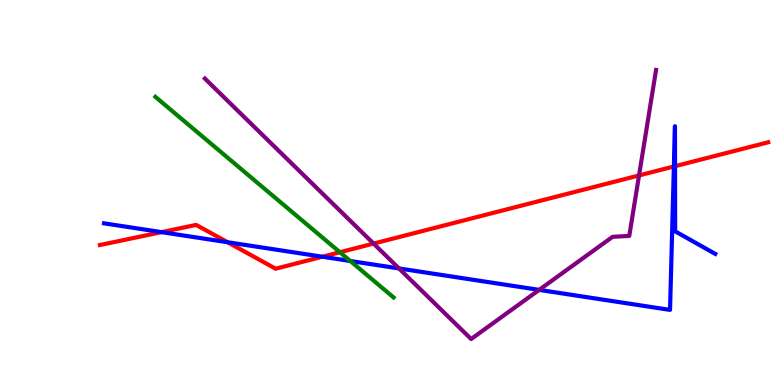[{'lines': ['blue', 'red'], 'intersections': [{'x': 2.09, 'y': 3.97}, {'x': 2.94, 'y': 3.71}, {'x': 4.16, 'y': 3.33}, {'x': 8.7, 'y': 5.68}, {'x': 8.71, 'y': 5.68}]}, {'lines': ['green', 'red'], 'intersections': [{'x': 4.39, 'y': 3.45}]}, {'lines': ['purple', 'red'], 'intersections': [{'x': 4.82, 'y': 3.67}, {'x': 8.25, 'y': 5.44}]}, {'lines': ['blue', 'green'], 'intersections': [{'x': 4.52, 'y': 3.22}]}, {'lines': ['blue', 'purple'], 'intersections': [{'x': 5.15, 'y': 3.03}, {'x': 6.96, 'y': 2.47}]}, {'lines': ['green', 'purple'], 'intersections': []}]